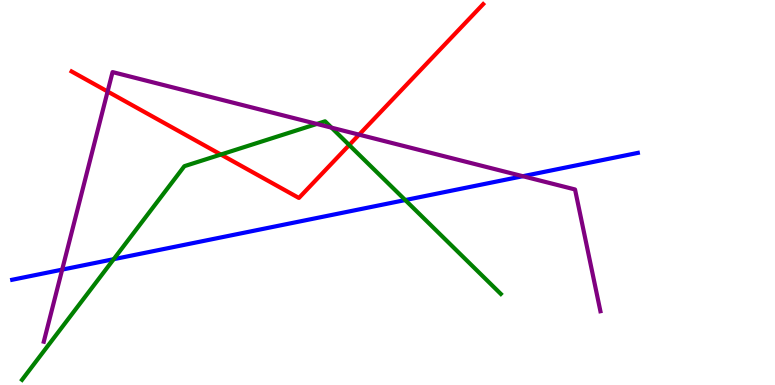[{'lines': ['blue', 'red'], 'intersections': []}, {'lines': ['green', 'red'], 'intersections': [{'x': 2.85, 'y': 5.99}, {'x': 4.51, 'y': 6.23}]}, {'lines': ['purple', 'red'], 'intersections': [{'x': 1.39, 'y': 7.62}, {'x': 4.63, 'y': 6.5}]}, {'lines': ['blue', 'green'], 'intersections': [{'x': 1.47, 'y': 3.27}, {'x': 5.23, 'y': 4.8}]}, {'lines': ['blue', 'purple'], 'intersections': [{'x': 0.802, 'y': 3.0}, {'x': 6.75, 'y': 5.42}]}, {'lines': ['green', 'purple'], 'intersections': [{'x': 4.09, 'y': 6.78}, {'x': 4.28, 'y': 6.68}]}]